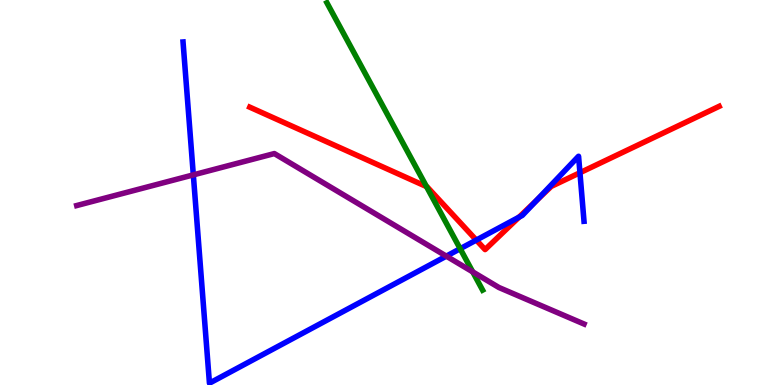[{'lines': ['blue', 'red'], 'intersections': [{'x': 6.15, 'y': 3.76}, {'x': 6.7, 'y': 4.36}, {'x': 6.92, 'y': 4.78}, {'x': 7.48, 'y': 5.51}]}, {'lines': ['green', 'red'], 'intersections': [{'x': 5.5, 'y': 5.15}]}, {'lines': ['purple', 'red'], 'intersections': []}, {'lines': ['blue', 'green'], 'intersections': [{'x': 5.94, 'y': 3.54}]}, {'lines': ['blue', 'purple'], 'intersections': [{'x': 2.49, 'y': 5.46}, {'x': 5.76, 'y': 3.35}]}, {'lines': ['green', 'purple'], 'intersections': [{'x': 6.1, 'y': 2.94}]}]